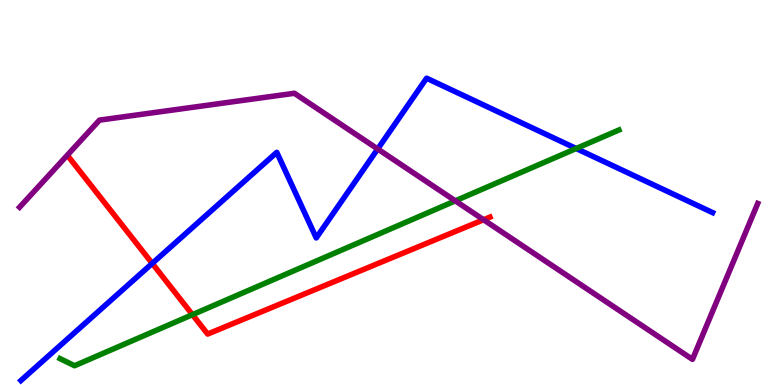[{'lines': ['blue', 'red'], 'intersections': [{'x': 1.96, 'y': 3.16}]}, {'lines': ['green', 'red'], 'intersections': [{'x': 2.48, 'y': 1.83}]}, {'lines': ['purple', 'red'], 'intersections': [{'x': 6.24, 'y': 4.29}]}, {'lines': ['blue', 'green'], 'intersections': [{'x': 7.43, 'y': 6.14}]}, {'lines': ['blue', 'purple'], 'intersections': [{'x': 4.87, 'y': 6.13}]}, {'lines': ['green', 'purple'], 'intersections': [{'x': 5.87, 'y': 4.78}]}]